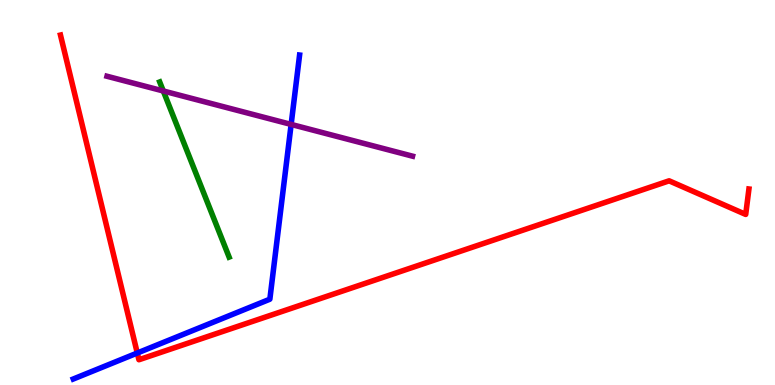[{'lines': ['blue', 'red'], 'intersections': [{'x': 1.77, 'y': 0.831}]}, {'lines': ['green', 'red'], 'intersections': []}, {'lines': ['purple', 'red'], 'intersections': []}, {'lines': ['blue', 'green'], 'intersections': []}, {'lines': ['blue', 'purple'], 'intersections': [{'x': 3.76, 'y': 6.77}]}, {'lines': ['green', 'purple'], 'intersections': [{'x': 2.11, 'y': 7.64}]}]